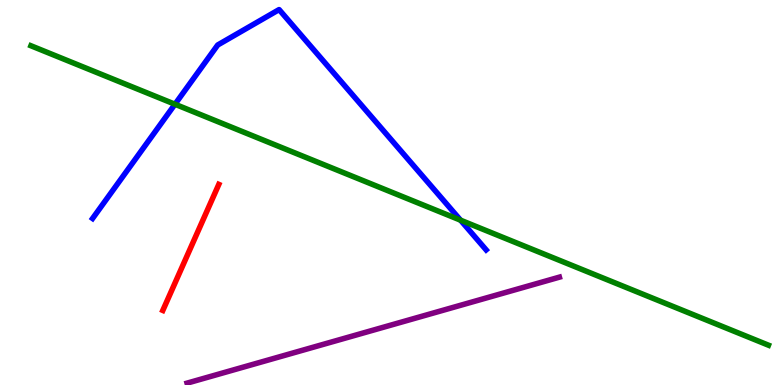[{'lines': ['blue', 'red'], 'intersections': []}, {'lines': ['green', 'red'], 'intersections': []}, {'lines': ['purple', 'red'], 'intersections': []}, {'lines': ['blue', 'green'], 'intersections': [{'x': 2.26, 'y': 7.29}, {'x': 5.94, 'y': 4.28}]}, {'lines': ['blue', 'purple'], 'intersections': []}, {'lines': ['green', 'purple'], 'intersections': []}]